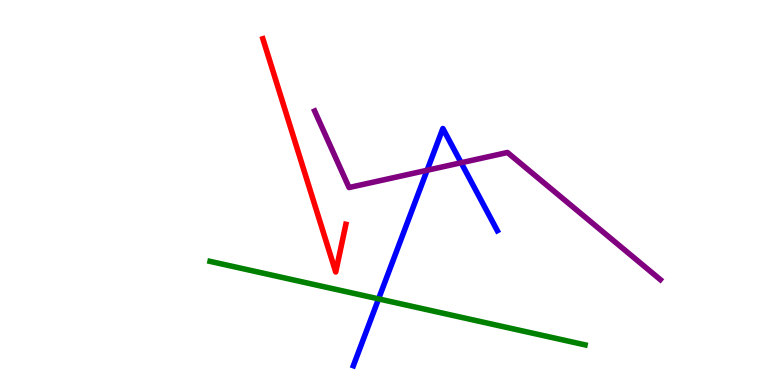[{'lines': ['blue', 'red'], 'intersections': []}, {'lines': ['green', 'red'], 'intersections': []}, {'lines': ['purple', 'red'], 'intersections': []}, {'lines': ['blue', 'green'], 'intersections': [{'x': 4.88, 'y': 2.24}]}, {'lines': ['blue', 'purple'], 'intersections': [{'x': 5.51, 'y': 5.58}, {'x': 5.95, 'y': 5.77}]}, {'lines': ['green', 'purple'], 'intersections': []}]